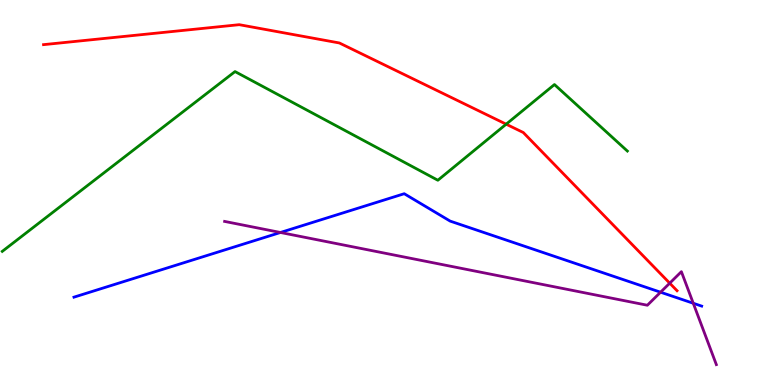[{'lines': ['blue', 'red'], 'intersections': []}, {'lines': ['green', 'red'], 'intersections': [{'x': 6.53, 'y': 6.77}]}, {'lines': ['purple', 'red'], 'intersections': [{'x': 8.64, 'y': 2.64}]}, {'lines': ['blue', 'green'], 'intersections': []}, {'lines': ['blue', 'purple'], 'intersections': [{'x': 3.62, 'y': 3.96}, {'x': 8.52, 'y': 2.41}, {'x': 8.95, 'y': 2.12}]}, {'lines': ['green', 'purple'], 'intersections': []}]